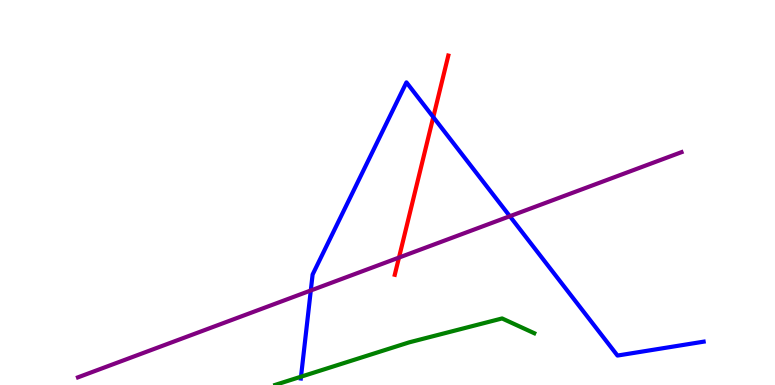[{'lines': ['blue', 'red'], 'intersections': [{'x': 5.59, 'y': 6.96}]}, {'lines': ['green', 'red'], 'intersections': []}, {'lines': ['purple', 'red'], 'intersections': [{'x': 5.15, 'y': 3.31}]}, {'lines': ['blue', 'green'], 'intersections': [{'x': 3.88, 'y': 0.216}]}, {'lines': ['blue', 'purple'], 'intersections': [{'x': 4.01, 'y': 2.46}, {'x': 6.58, 'y': 4.38}]}, {'lines': ['green', 'purple'], 'intersections': []}]